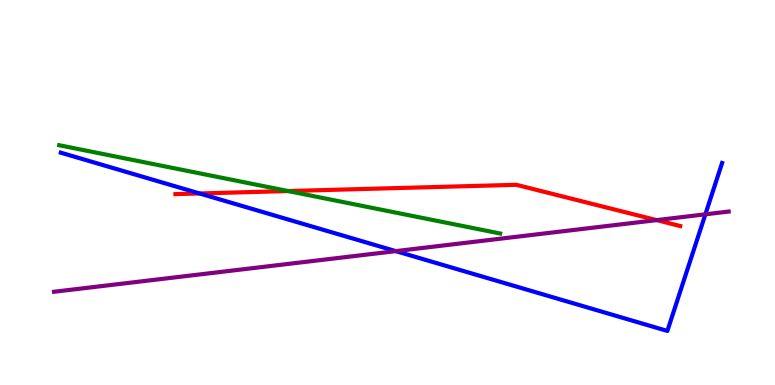[{'lines': ['blue', 'red'], 'intersections': [{'x': 2.58, 'y': 4.97}]}, {'lines': ['green', 'red'], 'intersections': [{'x': 3.72, 'y': 5.04}]}, {'lines': ['purple', 'red'], 'intersections': [{'x': 8.47, 'y': 4.28}]}, {'lines': ['blue', 'green'], 'intersections': []}, {'lines': ['blue', 'purple'], 'intersections': [{'x': 5.11, 'y': 3.48}, {'x': 9.1, 'y': 4.43}]}, {'lines': ['green', 'purple'], 'intersections': []}]